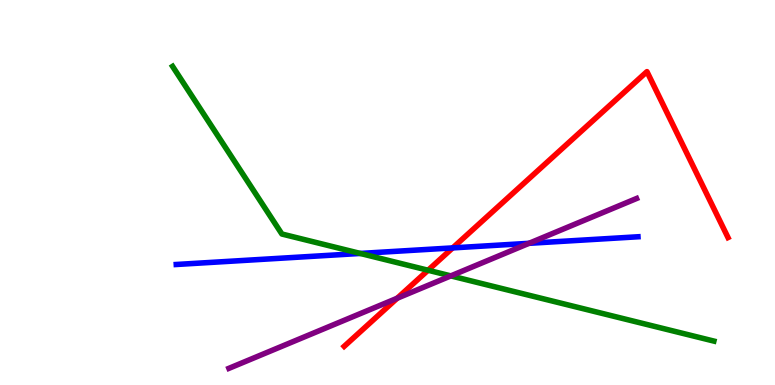[{'lines': ['blue', 'red'], 'intersections': [{'x': 5.84, 'y': 3.56}]}, {'lines': ['green', 'red'], 'intersections': [{'x': 5.52, 'y': 2.98}]}, {'lines': ['purple', 'red'], 'intersections': [{'x': 5.13, 'y': 2.25}]}, {'lines': ['blue', 'green'], 'intersections': [{'x': 4.65, 'y': 3.42}]}, {'lines': ['blue', 'purple'], 'intersections': [{'x': 6.83, 'y': 3.68}]}, {'lines': ['green', 'purple'], 'intersections': [{'x': 5.82, 'y': 2.83}]}]